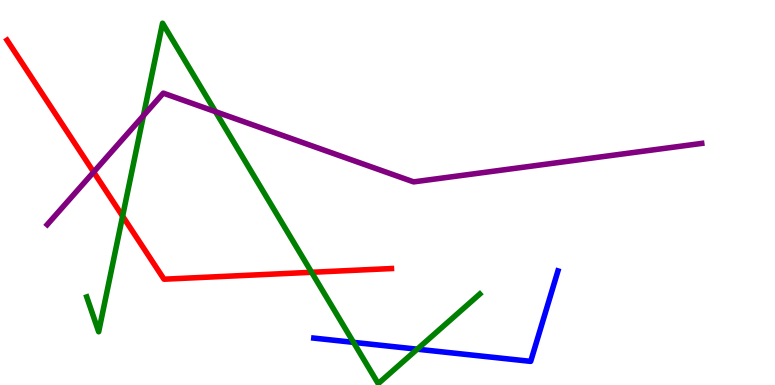[{'lines': ['blue', 'red'], 'intersections': []}, {'lines': ['green', 'red'], 'intersections': [{'x': 1.58, 'y': 4.39}, {'x': 4.02, 'y': 2.93}]}, {'lines': ['purple', 'red'], 'intersections': [{'x': 1.21, 'y': 5.53}]}, {'lines': ['blue', 'green'], 'intersections': [{'x': 4.56, 'y': 1.11}, {'x': 5.38, 'y': 0.93}]}, {'lines': ['blue', 'purple'], 'intersections': []}, {'lines': ['green', 'purple'], 'intersections': [{'x': 1.85, 'y': 7.0}, {'x': 2.78, 'y': 7.1}]}]